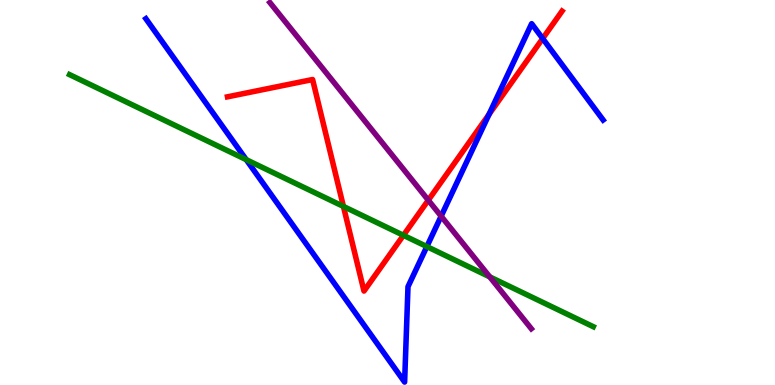[{'lines': ['blue', 'red'], 'intersections': [{'x': 6.31, 'y': 7.03}, {'x': 7.0, 'y': 9.0}]}, {'lines': ['green', 'red'], 'intersections': [{'x': 4.43, 'y': 4.64}, {'x': 5.21, 'y': 3.89}]}, {'lines': ['purple', 'red'], 'intersections': [{'x': 5.53, 'y': 4.8}]}, {'lines': ['blue', 'green'], 'intersections': [{'x': 3.18, 'y': 5.85}, {'x': 5.51, 'y': 3.6}]}, {'lines': ['blue', 'purple'], 'intersections': [{'x': 5.69, 'y': 4.38}]}, {'lines': ['green', 'purple'], 'intersections': [{'x': 6.32, 'y': 2.81}]}]